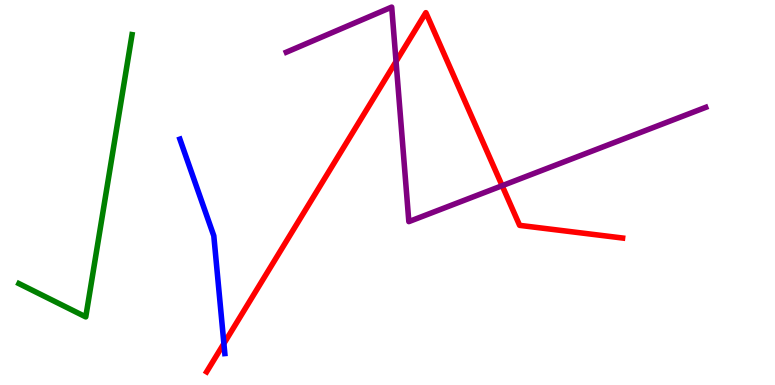[{'lines': ['blue', 'red'], 'intersections': [{'x': 2.89, 'y': 1.08}]}, {'lines': ['green', 'red'], 'intersections': []}, {'lines': ['purple', 'red'], 'intersections': [{'x': 5.11, 'y': 8.4}, {'x': 6.48, 'y': 5.18}]}, {'lines': ['blue', 'green'], 'intersections': []}, {'lines': ['blue', 'purple'], 'intersections': []}, {'lines': ['green', 'purple'], 'intersections': []}]